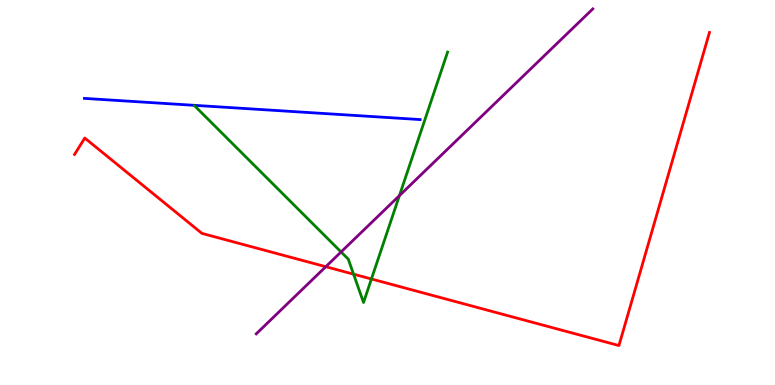[{'lines': ['blue', 'red'], 'intersections': []}, {'lines': ['green', 'red'], 'intersections': [{'x': 4.56, 'y': 2.88}, {'x': 4.79, 'y': 2.75}]}, {'lines': ['purple', 'red'], 'intersections': [{'x': 4.2, 'y': 3.07}]}, {'lines': ['blue', 'green'], 'intersections': []}, {'lines': ['blue', 'purple'], 'intersections': []}, {'lines': ['green', 'purple'], 'intersections': [{'x': 4.4, 'y': 3.46}, {'x': 5.15, 'y': 4.92}]}]